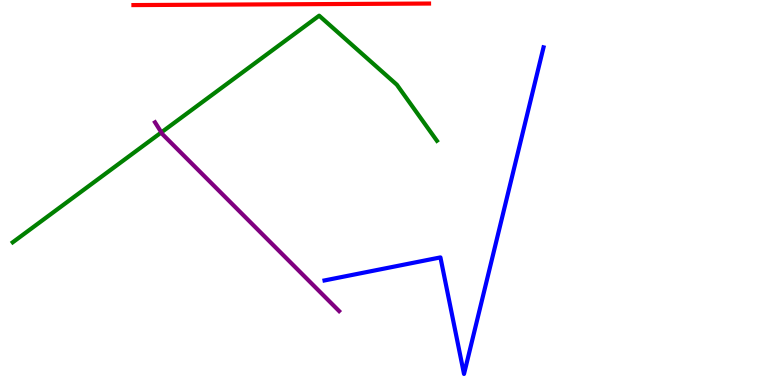[{'lines': ['blue', 'red'], 'intersections': []}, {'lines': ['green', 'red'], 'intersections': []}, {'lines': ['purple', 'red'], 'intersections': []}, {'lines': ['blue', 'green'], 'intersections': []}, {'lines': ['blue', 'purple'], 'intersections': []}, {'lines': ['green', 'purple'], 'intersections': [{'x': 2.08, 'y': 6.56}]}]